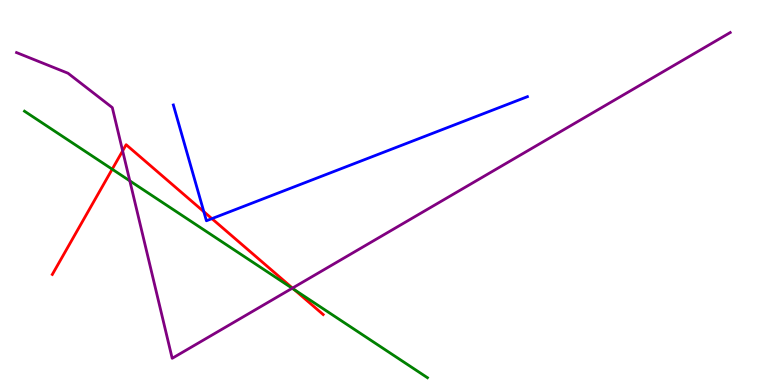[{'lines': ['blue', 'red'], 'intersections': [{'x': 2.63, 'y': 4.5}, {'x': 2.73, 'y': 4.32}]}, {'lines': ['green', 'red'], 'intersections': [{'x': 1.45, 'y': 5.6}, {'x': 3.8, 'y': 2.48}]}, {'lines': ['purple', 'red'], 'intersections': [{'x': 1.58, 'y': 6.08}, {'x': 3.77, 'y': 2.52}]}, {'lines': ['blue', 'green'], 'intersections': []}, {'lines': ['blue', 'purple'], 'intersections': []}, {'lines': ['green', 'purple'], 'intersections': [{'x': 1.67, 'y': 5.3}, {'x': 3.77, 'y': 2.51}]}]